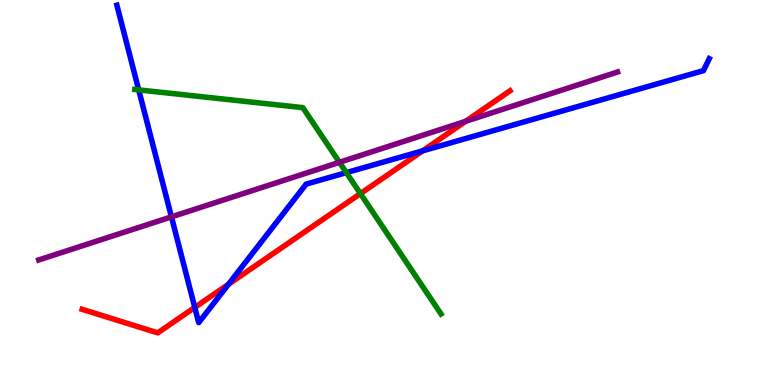[{'lines': ['blue', 'red'], 'intersections': [{'x': 2.51, 'y': 2.02}, {'x': 2.95, 'y': 2.62}, {'x': 5.45, 'y': 6.08}]}, {'lines': ['green', 'red'], 'intersections': [{'x': 4.65, 'y': 4.97}]}, {'lines': ['purple', 'red'], 'intersections': [{'x': 6.01, 'y': 6.85}]}, {'lines': ['blue', 'green'], 'intersections': [{'x': 1.79, 'y': 7.67}, {'x': 4.47, 'y': 5.52}]}, {'lines': ['blue', 'purple'], 'intersections': [{'x': 2.21, 'y': 4.37}]}, {'lines': ['green', 'purple'], 'intersections': [{'x': 4.38, 'y': 5.78}]}]